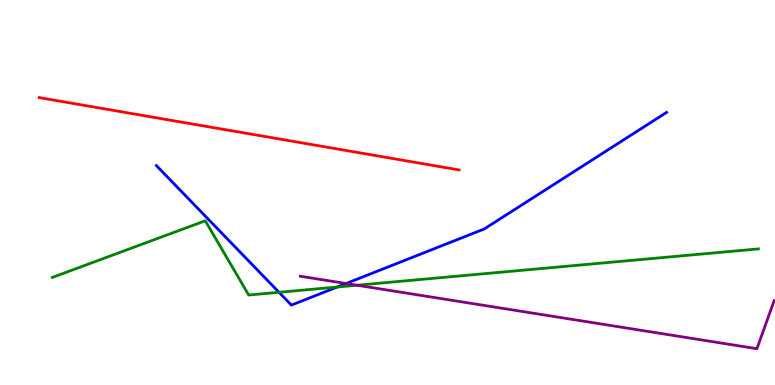[{'lines': ['blue', 'red'], 'intersections': []}, {'lines': ['green', 'red'], 'intersections': []}, {'lines': ['purple', 'red'], 'intersections': []}, {'lines': ['blue', 'green'], 'intersections': [{'x': 3.6, 'y': 2.41}, {'x': 4.35, 'y': 2.54}]}, {'lines': ['blue', 'purple'], 'intersections': [{'x': 4.47, 'y': 2.64}]}, {'lines': ['green', 'purple'], 'intersections': [{'x': 4.61, 'y': 2.59}]}]